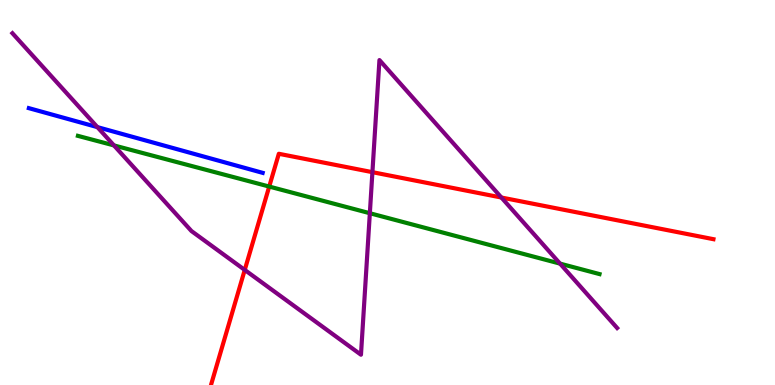[{'lines': ['blue', 'red'], 'intersections': []}, {'lines': ['green', 'red'], 'intersections': [{'x': 3.47, 'y': 5.15}]}, {'lines': ['purple', 'red'], 'intersections': [{'x': 3.16, 'y': 2.99}, {'x': 4.81, 'y': 5.53}, {'x': 6.47, 'y': 4.87}]}, {'lines': ['blue', 'green'], 'intersections': []}, {'lines': ['blue', 'purple'], 'intersections': [{'x': 1.26, 'y': 6.7}]}, {'lines': ['green', 'purple'], 'intersections': [{'x': 1.47, 'y': 6.22}, {'x': 4.77, 'y': 4.46}, {'x': 7.23, 'y': 3.15}]}]